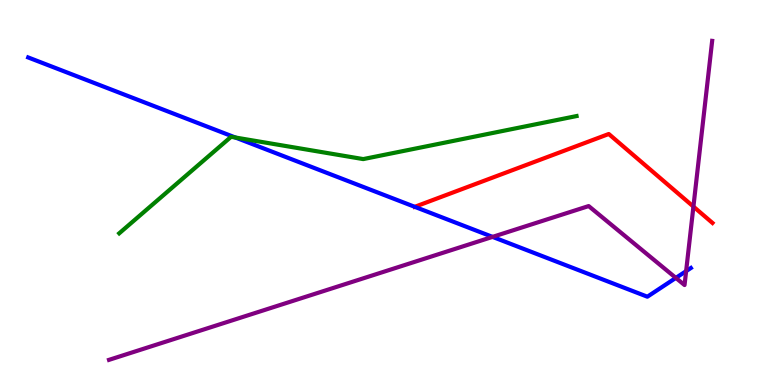[{'lines': ['blue', 'red'], 'intersections': [{'x': 5.35, 'y': 4.63}]}, {'lines': ['green', 'red'], 'intersections': []}, {'lines': ['purple', 'red'], 'intersections': [{'x': 8.95, 'y': 4.63}]}, {'lines': ['blue', 'green'], 'intersections': [{'x': 3.04, 'y': 6.43}]}, {'lines': ['blue', 'purple'], 'intersections': [{'x': 6.36, 'y': 3.85}, {'x': 8.72, 'y': 2.78}, {'x': 8.85, 'y': 2.96}]}, {'lines': ['green', 'purple'], 'intersections': []}]